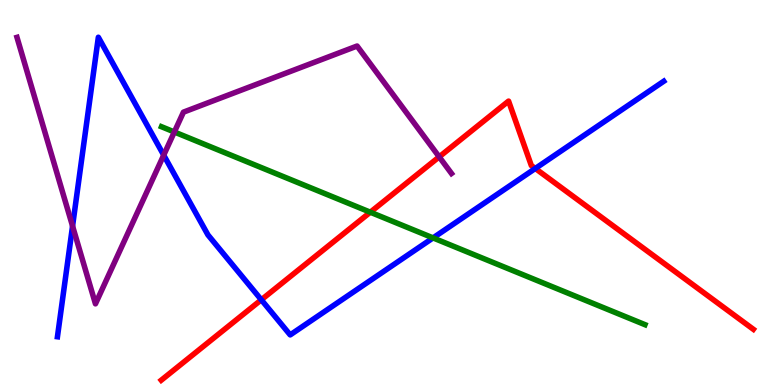[{'lines': ['blue', 'red'], 'intersections': [{'x': 3.37, 'y': 2.21}, {'x': 6.91, 'y': 5.62}]}, {'lines': ['green', 'red'], 'intersections': [{'x': 4.78, 'y': 4.49}]}, {'lines': ['purple', 'red'], 'intersections': [{'x': 5.67, 'y': 5.93}]}, {'lines': ['blue', 'green'], 'intersections': [{'x': 5.59, 'y': 3.82}]}, {'lines': ['blue', 'purple'], 'intersections': [{'x': 0.936, 'y': 4.13}, {'x': 2.11, 'y': 5.97}]}, {'lines': ['green', 'purple'], 'intersections': [{'x': 2.25, 'y': 6.57}]}]